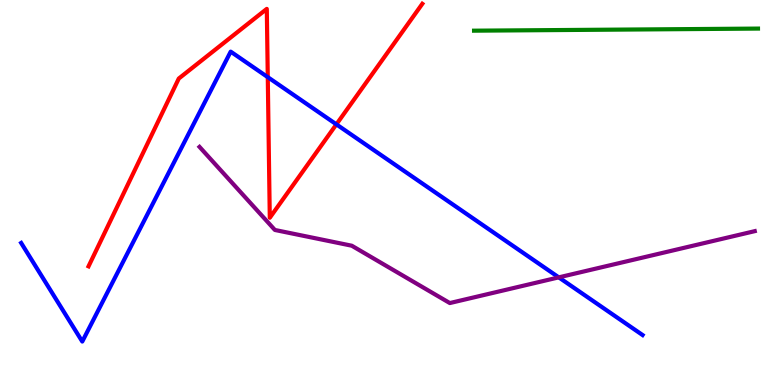[{'lines': ['blue', 'red'], 'intersections': [{'x': 3.46, 'y': 8.0}, {'x': 4.34, 'y': 6.77}]}, {'lines': ['green', 'red'], 'intersections': []}, {'lines': ['purple', 'red'], 'intersections': []}, {'lines': ['blue', 'green'], 'intersections': []}, {'lines': ['blue', 'purple'], 'intersections': [{'x': 7.21, 'y': 2.8}]}, {'lines': ['green', 'purple'], 'intersections': []}]